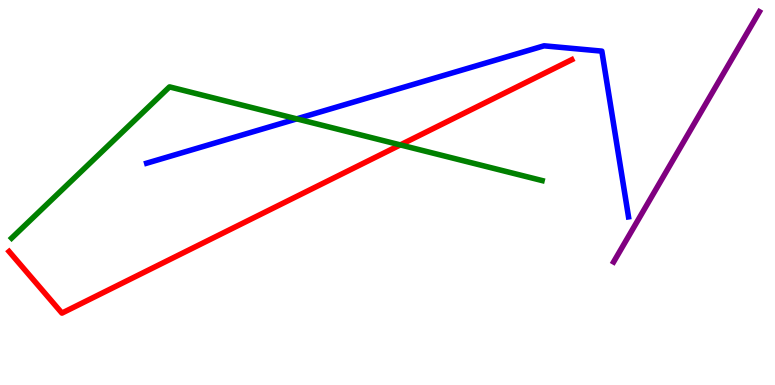[{'lines': ['blue', 'red'], 'intersections': []}, {'lines': ['green', 'red'], 'intersections': [{'x': 5.17, 'y': 6.24}]}, {'lines': ['purple', 'red'], 'intersections': []}, {'lines': ['blue', 'green'], 'intersections': [{'x': 3.83, 'y': 6.91}]}, {'lines': ['blue', 'purple'], 'intersections': []}, {'lines': ['green', 'purple'], 'intersections': []}]